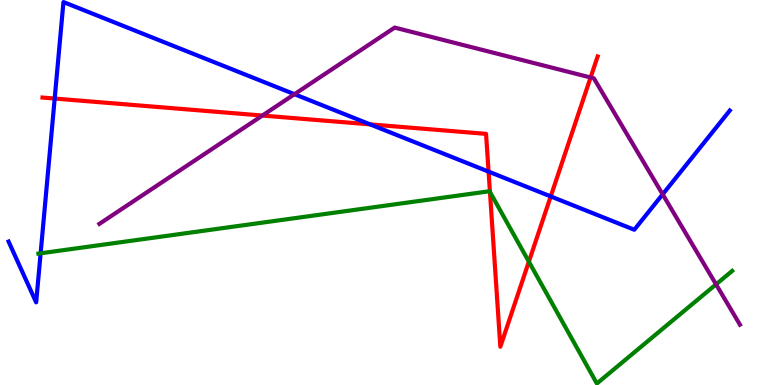[{'lines': ['blue', 'red'], 'intersections': [{'x': 0.706, 'y': 7.44}, {'x': 4.78, 'y': 6.77}, {'x': 6.3, 'y': 5.54}, {'x': 7.11, 'y': 4.9}]}, {'lines': ['green', 'red'], 'intersections': [{'x': 6.32, 'y': 5.01}, {'x': 6.82, 'y': 3.2}]}, {'lines': ['purple', 'red'], 'intersections': [{'x': 3.39, 'y': 7.0}, {'x': 7.62, 'y': 7.99}]}, {'lines': ['blue', 'green'], 'intersections': [{'x': 0.524, 'y': 3.42}]}, {'lines': ['blue', 'purple'], 'intersections': [{'x': 3.8, 'y': 7.55}, {'x': 8.55, 'y': 4.95}]}, {'lines': ['green', 'purple'], 'intersections': [{'x': 9.24, 'y': 2.61}]}]